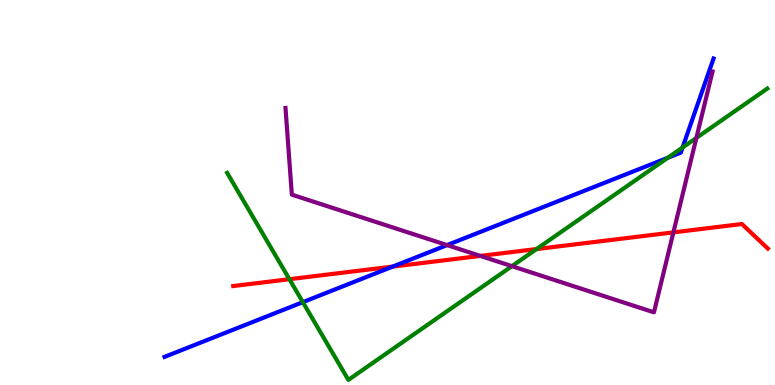[{'lines': ['blue', 'red'], 'intersections': [{'x': 5.07, 'y': 3.08}]}, {'lines': ['green', 'red'], 'intersections': [{'x': 3.73, 'y': 2.75}, {'x': 6.92, 'y': 3.53}]}, {'lines': ['purple', 'red'], 'intersections': [{'x': 6.2, 'y': 3.35}, {'x': 8.69, 'y': 3.96}]}, {'lines': ['blue', 'green'], 'intersections': [{'x': 3.91, 'y': 2.15}, {'x': 8.62, 'y': 5.9}, {'x': 8.81, 'y': 6.17}]}, {'lines': ['blue', 'purple'], 'intersections': [{'x': 5.77, 'y': 3.63}]}, {'lines': ['green', 'purple'], 'intersections': [{'x': 6.61, 'y': 3.09}, {'x': 8.99, 'y': 6.42}]}]